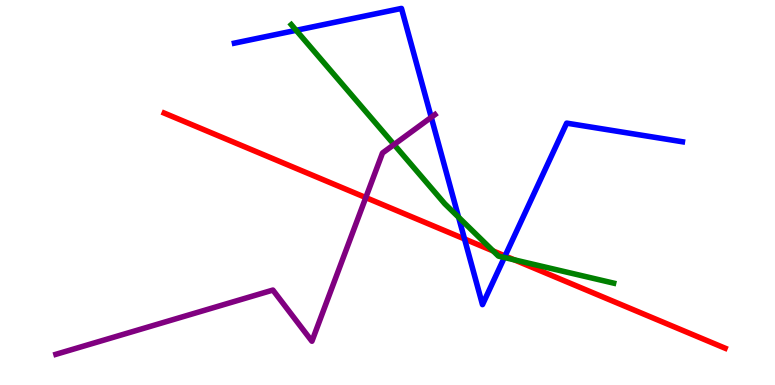[{'lines': ['blue', 'red'], 'intersections': [{'x': 5.99, 'y': 3.79}, {'x': 6.52, 'y': 3.35}]}, {'lines': ['green', 'red'], 'intersections': [{'x': 6.36, 'y': 3.48}, {'x': 6.64, 'y': 3.25}]}, {'lines': ['purple', 'red'], 'intersections': [{'x': 4.72, 'y': 4.87}]}, {'lines': ['blue', 'green'], 'intersections': [{'x': 3.82, 'y': 9.21}, {'x': 5.92, 'y': 4.36}, {'x': 6.51, 'y': 3.31}]}, {'lines': ['blue', 'purple'], 'intersections': [{'x': 5.56, 'y': 6.95}]}, {'lines': ['green', 'purple'], 'intersections': [{'x': 5.08, 'y': 6.25}]}]